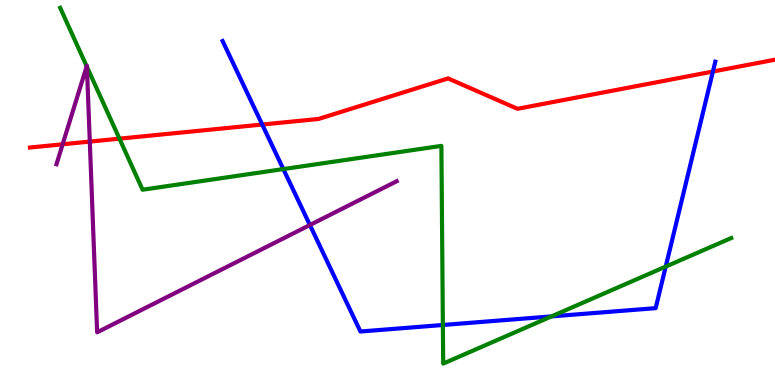[{'lines': ['blue', 'red'], 'intersections': [{'x': 3.38, 'y': 6.77}, {'x': 9.2, 'y': 8.14}]}, {'lines': ['green', 'red'], 'intersections': [{'x': 1.54, 'y': 6.4}]}, {'lines': ['purple', 'red'], 'intersections': [{'x': 0.808, 'y': 6.25}, {'x': 1.16, 'y': 6.32}]}, {'lines': ['blue', 'green'], 'intersections': [{'x': 3.66, 'y': 5.61}, {'x': 5.71, 'y': 1.56}, {'x': 7.12, 'y': 1.78}, {'x': 8.59, 'y': 3.08}]}, {'lines': ['blue', 'purple'], 'intersections': [{'x': 4.0, 'y': 4.16}]}, {'lines': ['green', 'purple'], 'intersections': [{'x': 1.12, 'y': 8.28}, {'x': 1.12, 'y': 8.26}]}]